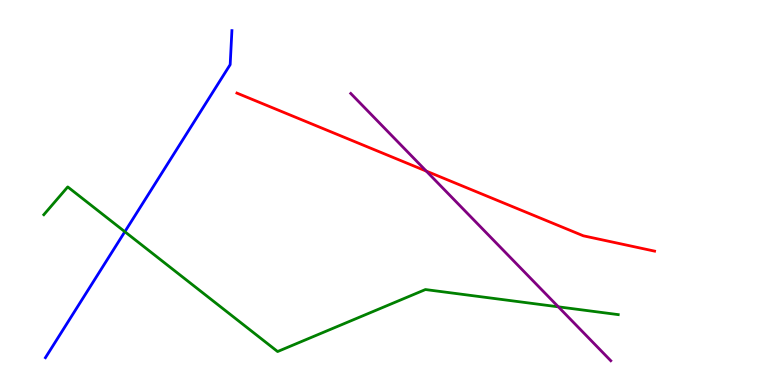[{'lines': ['blue', 'red'], 'intersections': []}, {'lines': ['green', 'red'], 'intersections': []}, {'lines': ['purple', 'red'], 'intersections': [{'x': 5.5, 'y': 5.56}]}, {'lines': ['blue', 'green'], 'intersections': [{'x': 1.61, 'y': 3.98}]}, {'lines': ['blue', 'purple'], 'intersections': []}, {'lines': ['green', 'purple'], 'intersections': [{'x': 7.2, 'y': 2.03}]}]